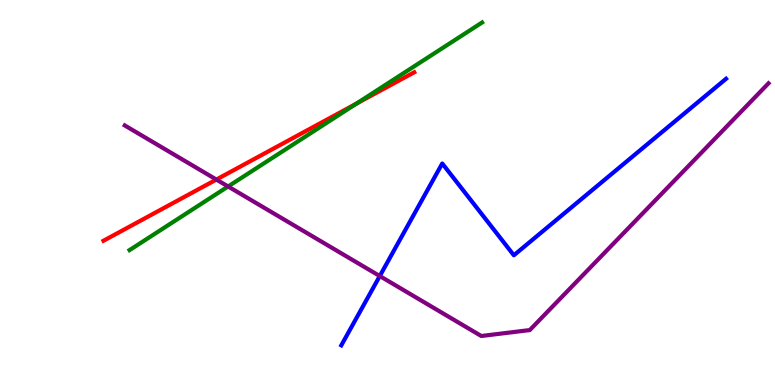[{'lines': ['blue', 'red'], 'intersections': []}, {'lines': ['green', 'red'], 'intersections': [{'x': 4.6, 'y': 7.31}]}, {'lines': ['purple', 'red'], 'intersections': [{'x': 2.79, 'y': 5.34}]}, {'lines': ['blue', 'green'], 'intersections': []}, {'lines': ['blue', 'purple'], 'intersections': [{'x': 4.9, 'y': 2.83}]}, {'lines': ['green', 'purple'], 'intersections': [{'x': 2.94, 'y': 5.16}]}]